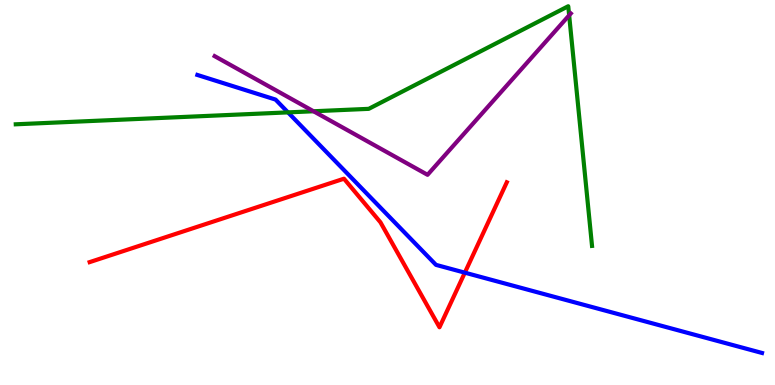[{'lines': ['blue', 'red'], 'intersections': [{'x': 6.0, 'y': 2.92}]}, {'lines': ['green', 'red'], 'intersections': []}, {'lines': ['purple', 'red'], 'intersections': []}, {'lines': ['blue', 'green'], 'intersections': [{'x': 3.72, 'y': 7.08}]}, {'lines': ['blue', 'purple'], 'intersections': []}, {'lines': ['green', 'purple'], 'intersections': [{'x': 4.05, 'y': 7.11}, {'x': 7.34, 'y': 9.6}]}]